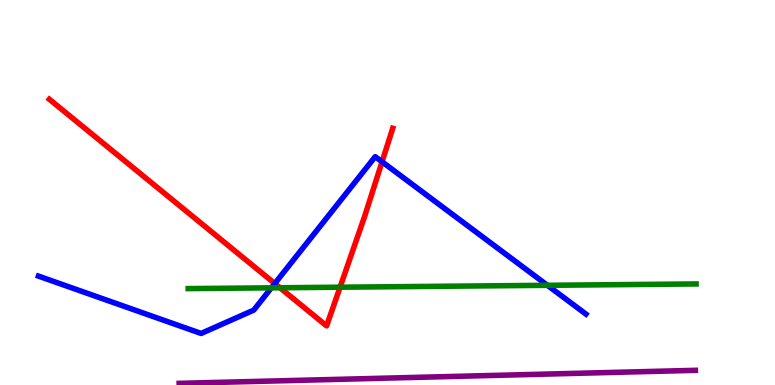[{'lines': ['blue', 'red'], 'intersections': [{'x': 3.55, 'y': 2.64}, {'x': 4.93, 'y': 5.8}]}, {'lines': ['green', 'red'], 'intersections': [{'x': 3.61, 'y': 2.53}, {'x': 4.39, 'y': 2.54}]}, {'lines': ['purple', 'red'], 'intersections': []}, {'lines': ['blue', 'green'], 'intersections': [{'x': 3.5, 'y': 2.52}, {'x': 7.06, 'y': 2.59}]}, {'lines': ['blue', 'purple'], 'intersections': []}, {'lines': ['green', 'purple'], 'intersections': []}]